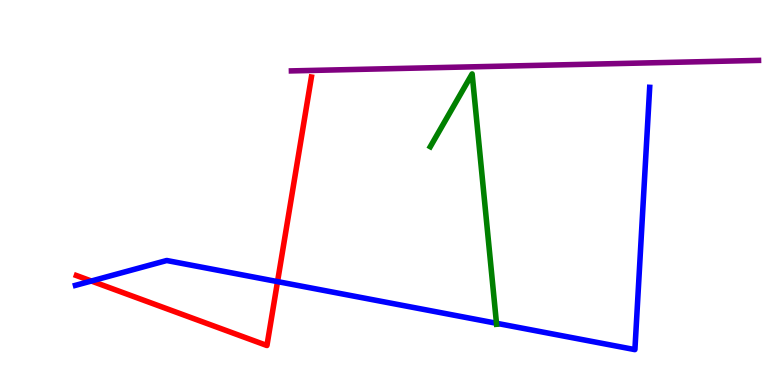[{'lines': ['blue', 'red'], 'intersections': [{'x': 1.18, 'y': 2.7}, {'x': 3.58, 'y': 2.69}]}, {'lines': ['green', 'red'], 'intersections': []}, {'lines': ['purple', 'red'], 'intersections': []}, {'lines': ['blue', 'green'], 'intersections': [{'x': 6.41, 'y': 1.6}]}, {'lines': ['blue', 'purple'], 'intersections': []}, {'lines': ['green', 'purple'], 'intersections': []}]